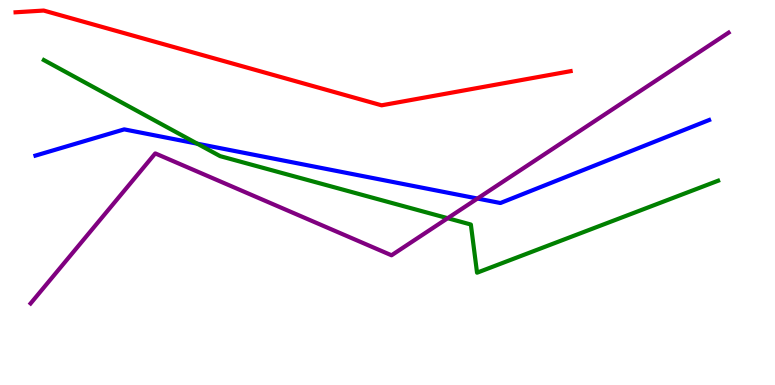[{'lines': ['blue', 'red'], 'intersections': []}, {'lines': ['green', 'red'], 'intersections': []}, {'lines': ['purple', 'red'], 'intersections': []}, {'lines': ['blue', 'green'], 'intersections': [{'x': 2.55, 'y': 6.27}]}, {'lines': ['blue', 'purple'], 'intersections': [{'x': 6.16, 'y': 4.84}]}, {'lines': ['green', 'purple'], 'intersections': [{'x': 5.78, 'y': 4.33}]}]